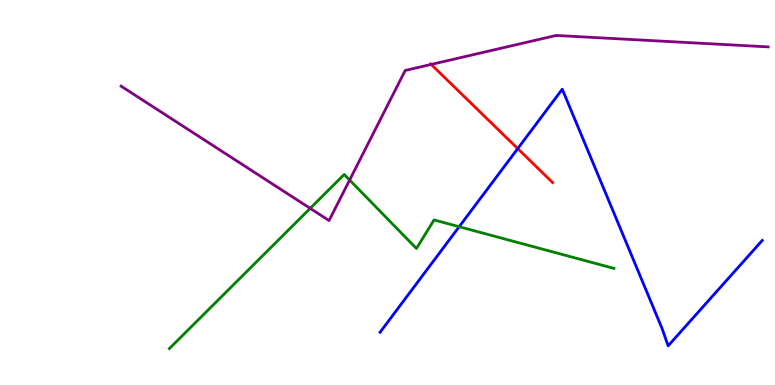[{'lines': ['blue', 'red'], 'intersections': [{'x': 6.68, 'y': 6.14}]}, {'lines': ['green', 'red'], 'intersections': []}, {'lines': ['purple', 'red'], 'intersections': [{'x': 5.56, 'y': 8.33}]}, {'lines': ['blue', 'green'], 'intersections': [{'x': 5.92, 'y': 4.11}]}, {'lines': ['blue', 'purple'], 'intersections': []}, {'lines': ['green', 'purple'], 'intersections': [{'x': 4.0, 'y': 4.59}, {'x': 4.51, 'y': 5.32}]}]